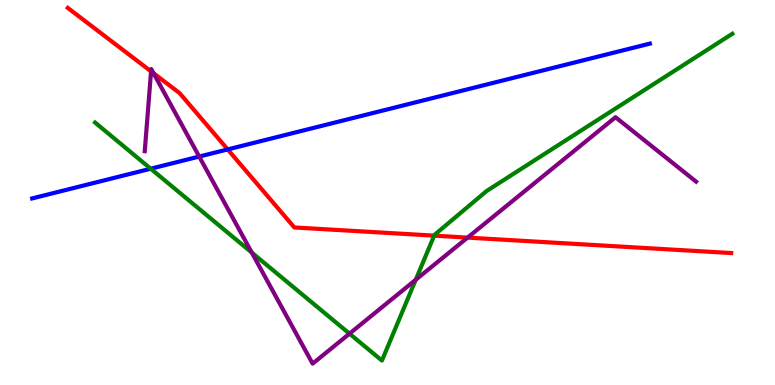[{'lines': ['blue', 'red'], 'intersections': [{'x': 2.94, 'y': 6.12}]}, {'lines': ['green', 'red'], 'intersections': [{'x': 5.6, 'y': 3.88}]}, {'lines': ['purple', 'red'], 'intersections': [{'x': 1.95, 'y': 8.15}, {'x': 1.98, 'y': 8.1}, {'x': 6.03, 'y': 3.83}]}, {'lines': ['blue', 'green'], 'intersections': [{'x': 1.94, 'y': 5.62}]}, {'lines': ['blue', 'purple'], 'intersections': [{'x': 2.57, 'y': 5.93}]}, {'lines': ['green', 'purple'], 'intersections': [{'x': 3.25, 'y': 3.44}, {'x': 4.51, 'y': 1.33}, {'x': 5.36, 'y': 2.73}]}]